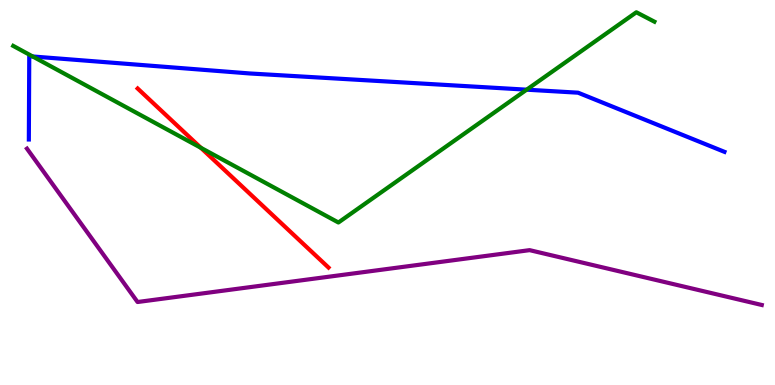[{'lines': ['blue', 'red'], 'intersections': []}, {'lines': ['green', 'red'], 'intersections': [{'x': 2.59, 'y': 6.16}]}, {'lines': ['purple', 'red'], 'intersections': []}, {'lines': ['blue', 'green'], 'intersections': [{'x': 0.422, 'y': 8.53}, {'x': 6.8, 'y': 7.67}]}, {'lines': ['blue', 'purple'], 'intersections': []}, {'lines': ['green', 'purple'], 'intersections': []}]